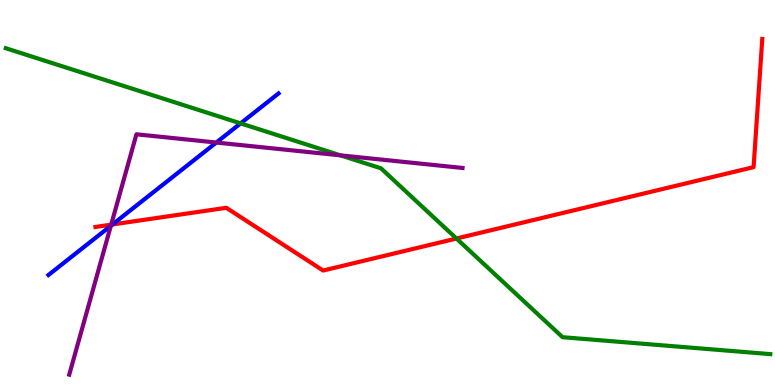[{'lines': ['blue', 'red'], 'intersections': [{'x': 1.45, 'y': 4.17}]}, {'lines': ['green', 'red'], 'intersections': [{'x': 5.89, 'y': 3.8}]}, {'lines': ['purple', 'red'], 'intersections': [{'x': 1.43, 'y': 4.16}]}, {'lines': ['blue', 'green'], 'intersections': [{'x': 3.1, 'y': 6.8}]}, {'lines': ['blue', 'purple'], 'intersections': [{'x': 1.43, 'y': 4.14}, {'x': 2.79, 'y': 6.3}]}, {'lines': ['green', 'purple'], 'intersections': [{'x': 4.39, 'y': 5.96}]}]